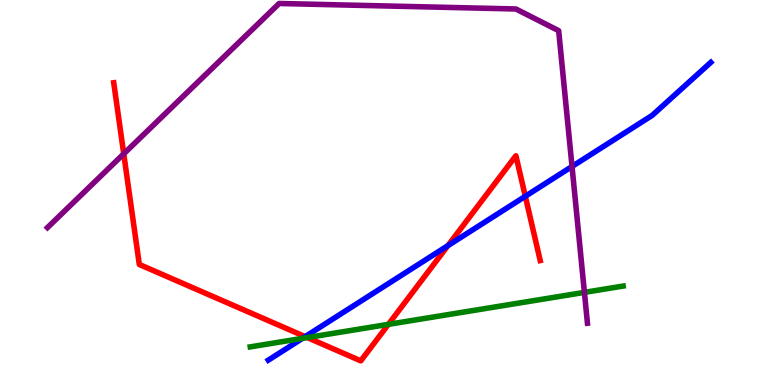[{'lines': ['blue', 'red'], 'intersections': [{'x': 3.94, 'y': 1.26}, {'x': 5.78, 'y': 3.62}, {'x': 6.78, 'y': 4.9}]}, {'lines': ['green', 'red'], 'intersections': [{'x': 3.97, 'y': 1.23}, {'x': 5.01, 'y': 1.58}]}, {'lines': ['purple', 'red'], 'intersections': [{'x': 1.6, 'y': 6.0}]}, {'lines': ['blue', 'green'], 'intersections': [{'x': 3.9, 'y': 1.21}]}, {'lines': ['blue', 'purple'], 'intersections': [{'x': 7.38, 'y': 5.68}]}, {'lines': ['green', 'purple'], 'intersections': [{'x': 7.54, 'y': 2.41}]}]